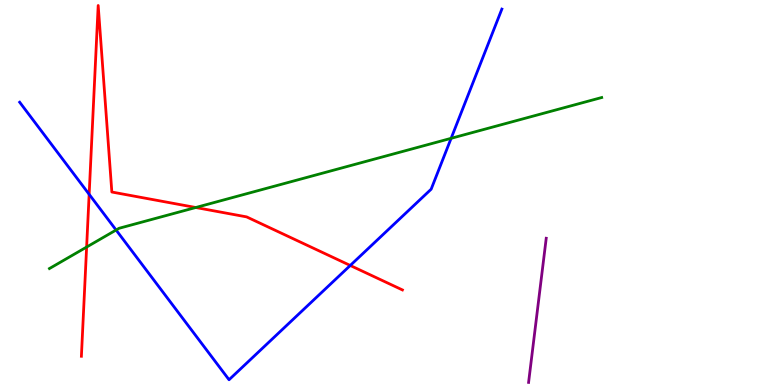[{'lines': ['blue', 'red'], 'intersections': [{'x': 1.15, 'y': 4.95}, {'x': 4.52, 'y': 3.1}]}, {'lines': ['green', 'red'], 'intersections': [{'x': 1.12, 'y': 3.58}, {'x': 2.53, 'y': 4.61}]}, {'lines': ['purple', 'red'], 'intersections': []}, {'lines': ['blue', 'green'], 'intersections': [{'x': 1.5, 'y': 4.03}, {'x': 5.82, 'y': 6.41}]}, {'lines': ['blue', 'purple'], 'intersections': []}, {'lines': ['green', 'purple'], 'intersections': []}]